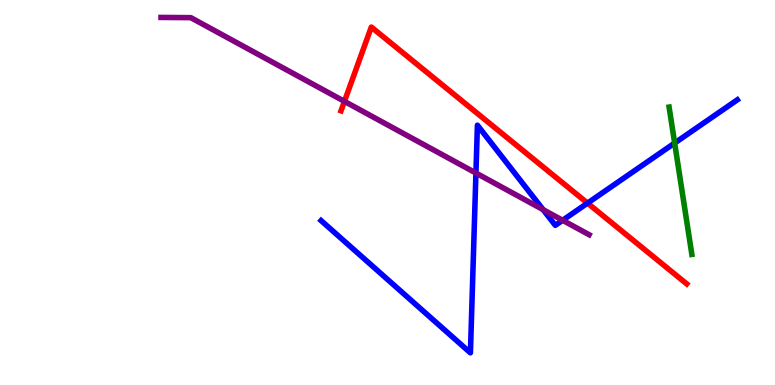[{'lines': ['blue', 'red'], 'intersections': [{'x': 7.58, 'y': 4.72}]}, {'lines': ['green', 'red'], 'intersections': []}, {'lines': ['purple', 'red'], 'intersections': [{'x': 4.44, 'y': 7.37}]}, {'lines': ['blue', 'green'], 'intersections': [{'x': 8.71, 'y': 6.28}]}, {'lines': ['blue', 'purple'], 'intersections': [{'x': 6.14, 'y': 5.51}, {'x': 7.01, 'y': 4.55}, {'x': 7.26, 'y': 4.28}]}, {'lines': ['green', 'purple'], 'intersections': []}]